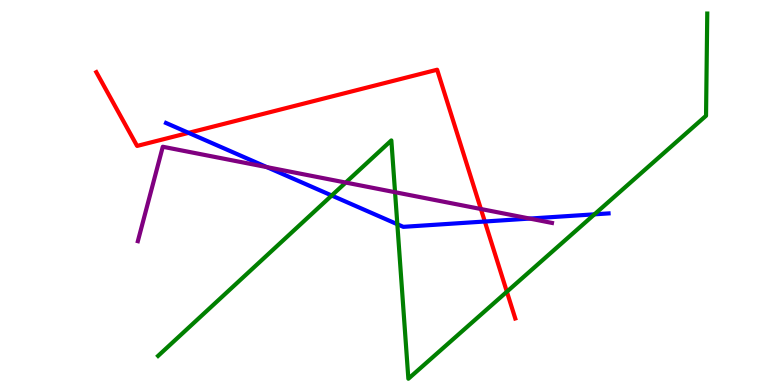[{'lines': ['blue', 'red'], 'intersections': [{'x': 2.43, 'y': 6.55}, {'x': 6.26, 'y': 4.25}]}, {'lines': ['green', 'red'], 'intersections': [{'x': 6.54, 'y': 2.42}]}, {'lines': ['purple', 'red'], 'intersections': [{'x': 6.2, 'y': 4.57}]}, {'lines': ['blue', 'green'], 'intersections': [{'x': 4.28, 'y': 4.92}, {'x': 5.13, 'y': 4.18}, {'x': 7.67, 'y': 4.43}]}, {'lines': ['blue', 'purple'], 'intersections': [{'x': 3.44, 'y': 5.66}, {'x': 6.84, 'y': 4.32}]}, {'lines': ['green', 'purple'], 'intersections': [{'x': 4.46, 'y': 5.26}, {'x': 5.1, 'y': 5.01}]}]